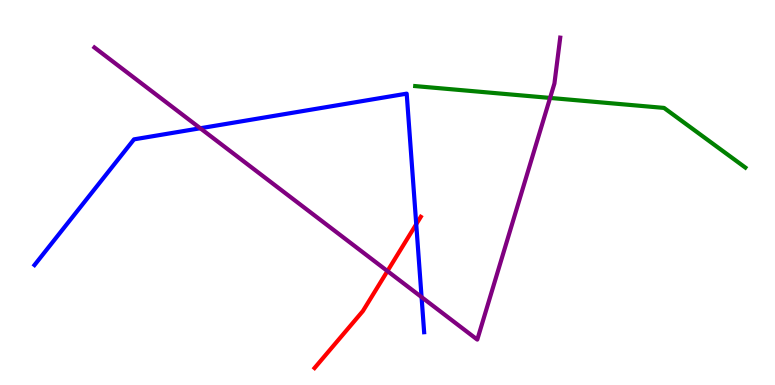[{'lines': ['blue', 'red'], 'intersections': [{'x': 5.37, 'y': 4.18}]}, {'lines': ['green', 'red'], 'intersections': []}, {'lines': ['purple', 'red'], 'intersections': [{'x': 5.0, 'y': 2.96}]}, {'lines': ['blue', 'green'], 'intersections': []}, {'lines': ['blue', 'purple'], 'intersections': [{'x': 2.58, 'y': 6.67}, {'x': 5.44, 'y': 2.28}]}, {'lines': ['green', 'purple'], 'intersections': [{'x': 7.1, 'y': 7.46}]}]